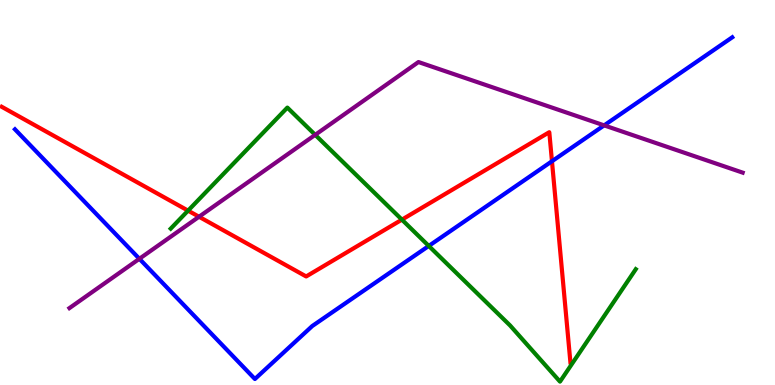[{'lines': ['blue', 'red'], 'intersections': [{'x': 7.12, 'y': 5.81}]}, {'lines': ['green', 'red'], 'intersections': [{'x': 2.43, 'y': 4.53}, {'x': 5.19, 'y': 4.29}]}, {'lines': ['purple', 'red'], 'intersections': [{'x': 2.57, 'y': 4.37}]}, {'lines': ['blue', 'green'], 'intersections': [{'x': 5.53, 'y': 3.61}]}, {'lines': ['blue', 'purple'], 'intersections': [{'x': 1.8, 'y': 3.28}, {'x': 7.8, 'y': 6.74}]}, {'lines': ['green', 'purple'], 'intersections': [{'x': 4.07, 'y': 6.5}]}]